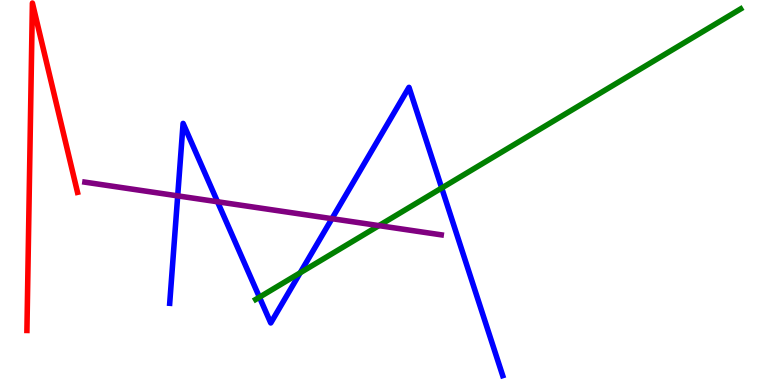[{'lines': ['blue', 'red'], 'intersections': []}, {'lines': ['green', 'red'], 'intersections': []}, {'lines': ['purple', 'red'], 'intersections': []}, {'lines': ['blue', 'green'], 'intersections': [{'x': 3.35, 'y': 2.28}, {'x': 3.87, 'y': 2.91}, {'x': 5.7, 'y': 5.12}]}, {'lines': ['blue', 'purple'], 'intersections': [{'x': 2.29, 'y': 4.91}, {'x': 2.81, 'y': 4.76}, {'x': 4.28, 'y': 4.32}]}, {'lines': ['green', 'purple'], 'intersections': [{'x': 4.89, 'y': 4.14}]}]